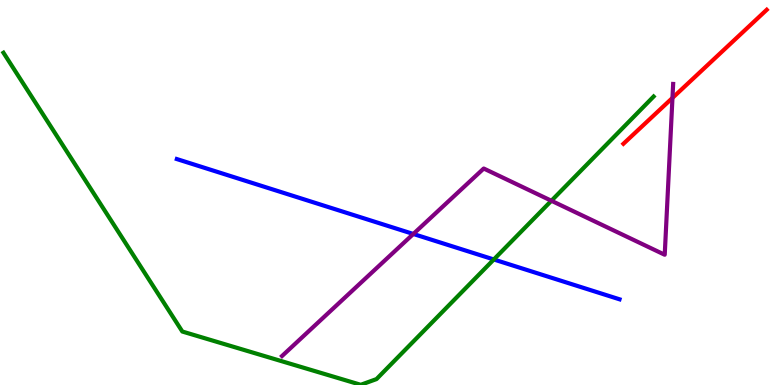[{'lines': ['blue', 'red'], 'intersections': []}, {'lines': ['green', 'red'], 'intersections': []}, {'lines': ['purple', 'red'], 'intersections': [{'x': 8.68, 'y': 7.46}]}, {'lines': ['blue', 'green'], 'intersections': [{'x': 6.37, 'y': 3.26}]}, {'lines': ['blue', 'purple'], 'intersections': [{'x': 5.33, 'y': 3.92}]}, {'lines': ['green', 'purple'], 'intersections': [{'x': 7.11, 'y': 4.79}]}]